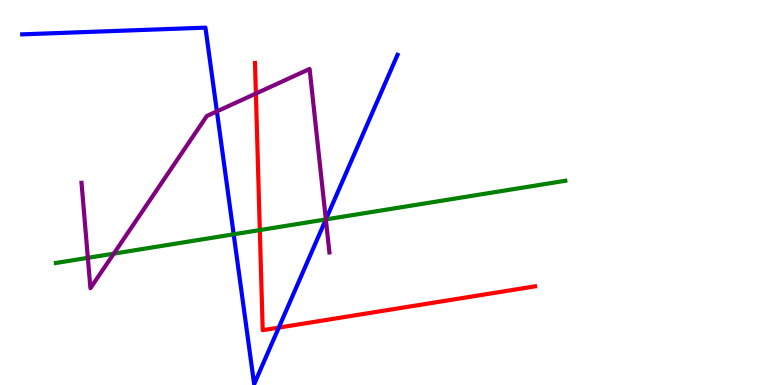[{'lines': ['blue', 'red'], 'intersections': [{'x': 3.6, 'y': 1.49}]}, {'lines': ['green', 'red'], 'intersections': [{'x': 3.35, 'y': 4.02}]}, {'lines': ['purple', 'red'], 'intersections': [{'x': 3.3, 'y': 7.57}]}, {'lines': ['blue', 'green'], 'intersections': [{'x': 3.02, 'y': 3.91}, {'x': 4.2, 'y': 4.3}]}, {'lines': ['blue', 'purple'], 'intersections': [{'x': 2.8, 'y': 7.11}, {'x': 4.2, 'y': 4.3}]}, {'lines': ['green', 'purple'], 'intersections': [{'x': 1.13, 'y': 3.3}, {'x': 1.47, 'y': 3.41}, {'x': 4.2, 'y': 4.3}]}]